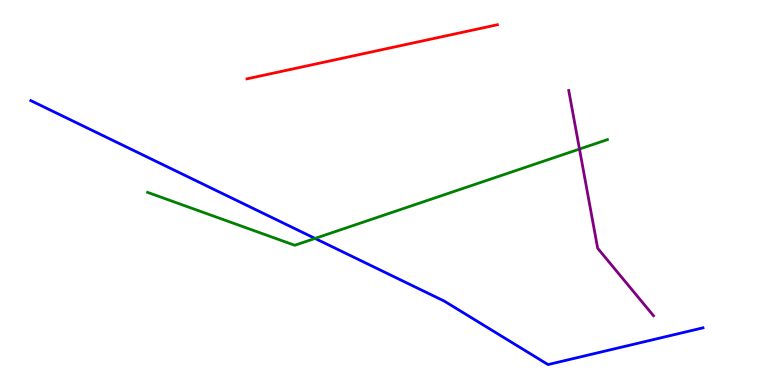[{'lines': ['blue', 'red'], 'intersections': []}, {'lines': ['green', 'red'], 'intersections': []}, {'lines': ['purple', 'red'], 'intersections': []}, {'lines': ['blue', 'green'], 'intersections': [{'x': 4.06, 'y': 3.81}]}, {'lines': ['blue', 'purple'], 'intersections': []}, {'lines': ['green', 'purple'], 'intersections': [{'x': 7.48, 'y': 6.13}]}]